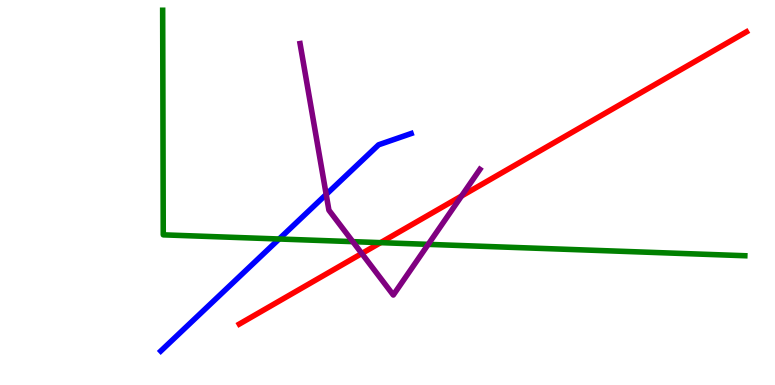[{'lines': ['blue', 'red'], 'intersections': []}, {'lines': ['green', 'red'], 'intersections': [{'x': 4.91, 'y': 3.7}]}, {'lines': ['purple', 'red'], 'intersections': [{'x': 4.67, 'y': 3.42}, {'x': 5.96, 'y': 4.91}]}, {'lines': ['blue', 'green'], 'intersections': [{'x': 3.6, 'y': 3.79}]}, {'lines': ['blue', 'purple'], 'intersections': [{'x': 4.21, 'y': 4.95}]}, {'lines': ['green', 'purple'], 'intersections': [{'x': 4.55, 'y': 3.72}, {'x': 5.53, 'y': 3.65}]}]